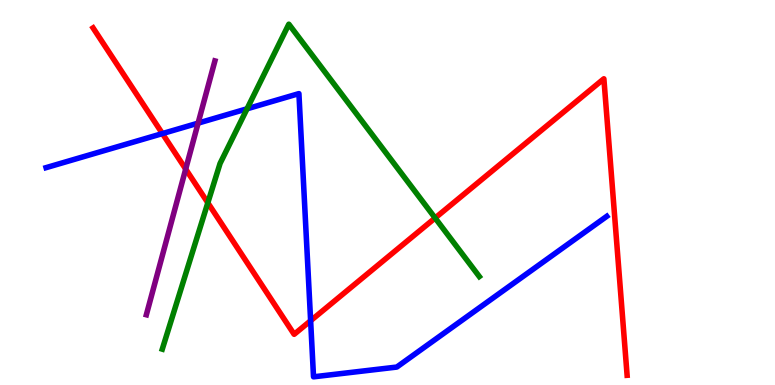[{'lines': ['blue', 'red'], 'intersections': [{'x': 2.1, 'y': 6.53}, {'x': 4.01, 'y': 1.67}]}, {'lines': ['green', 'red'], 'intersections': [{'x': 2.68, 'y': 4.73}, {'x': 5.61, 'y': 4.34}]}, {'lines': ['purple', 'red'], 'intersections': [{'x': 2.4, 'y': 5.61}]}, {'lines': ['blue', 'green'], 'intersections': [{'x': 3.19, 'y': 7.17}]}, {'lines': ['blue', 'purple'], 'intersections': [{'x': 2.56, 'y': 6.8}]}, {'lines': ['green', 'purple'], 'intersections': []}]